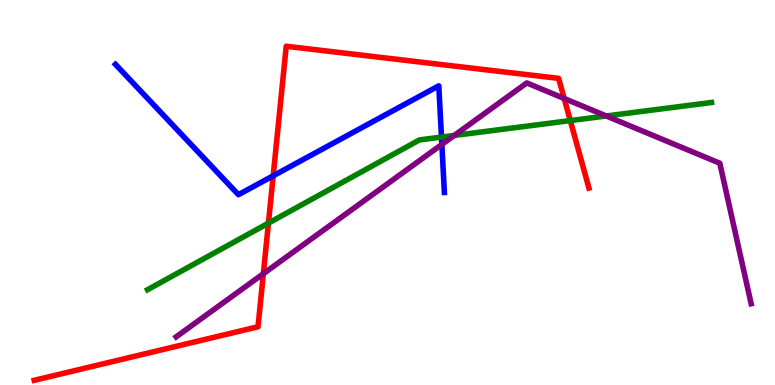[{'lines': ['blue', 'red'], 'intersections': [{'x': 3.53, 'y': 5.43}]}, {'lines': ['green', 'red'], 'intersections': [{'x': 3.46, 'y': 4.2}, {'x': 7.36, 'y': 6.87}]}, {'lines': ['purple', 'red'], 'intersections': [{'x': 3.4, 'y': 2.89}, {'x': 7.28, 'y': 7.44}]}, {'lines': ['blue', 'green'], 'intersections': [{'x': 5.7, 'y': 6.44}]}, {'lines': ['blue', 'purple'], 'intersections': [{'x': 5.7, 'y': 6.25}]}, {'lines': ['green', 'purple'], 'intersections': [{'x': 5.86, 'y': 6.48}, {'x': 7.82, 'y': 6.99}]}]